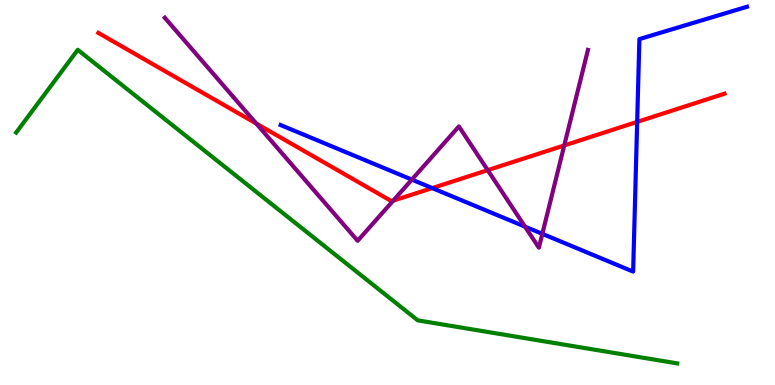[{'lines': ['blue', 'red'], 'intersections': [{'x': 5.58, 'y': 5.11}, {'x': 8.22, 'y': 6.83}]}, {'lines': ['green', 'red'], 'intersections': []}, {'lines': ['purple', 'red'], 'intersections': [{'x': 3.31, 'y': 6.79}, {'x': 5.07, 'y': 4.79}, {'x': 6.29, 'y': 5.58}, {'x': 7.28, 'y': 6.22}]}, {'lines': ['blue', 'green'], 'intersections': []}, {'lines': ['blue', 'purple'], 'intersections': [{'x': 5.31, 'y': 5.34}, {'x': 6.77, 'y': 4.11}, {'x': 7.0, 'y': 3.93}]}, {'lines': ['green', 'purple'], 'intersections': []}]